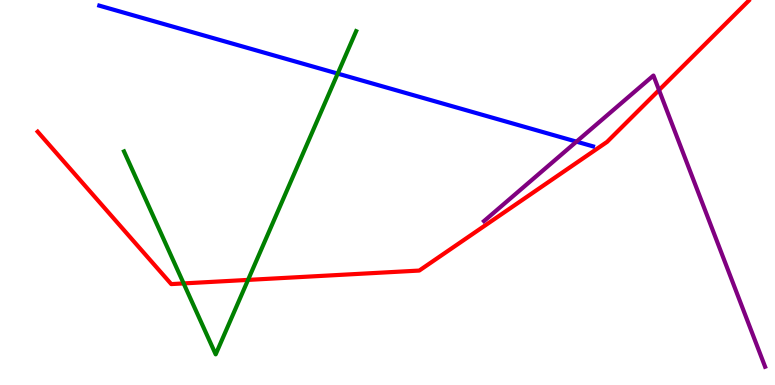[{'lines': ['blue', 'red'], 'intersections': []}, {'lines': ['green', 'red'], 'intersections': [{'x': 2.37, 'y': 2.64}, {'x': 3.2, 'y': 2.73}]}, {'lines': ['purple', 'red'], 'intersections': [{'x': 8.5, 'y': 7.66}]}, {'lines': ['blue', 'green'], 'intersections': [{'x': 4.36, 'y': 8.09}]}, {'lines': ['blue', 'purple'], 'intersections': [{'x': 7.44, 'y': 6.32}]}, {'lines': ['green', 'purple'], 'intersections': []}]